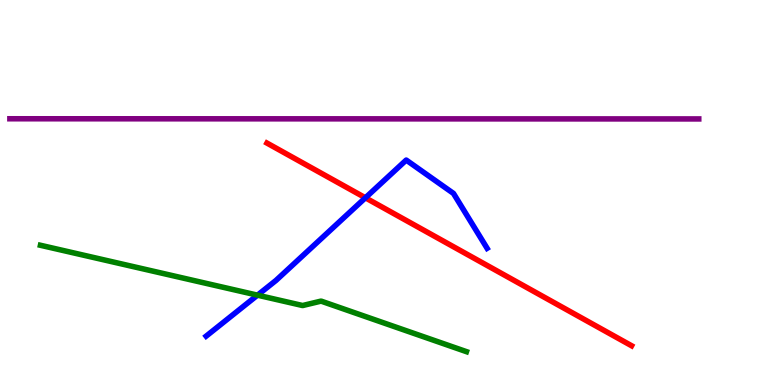[{'lines': ['blue', 'red'], 'intersections': [{'x': 4.71, 'y': 4.86}]}, {'lines': ['green', 'red'], 'intersections': []}, {'lines': ['purple', 'red'], 'intersections': []}, {'lines': ['blue', 'green'], 'intersections': [{'x': 3.32, 'y': 2.33}]}, {'lines': ['blue', 'purple'], 'intersections': []}, {'lines': ['green', 'purple'], 'intersections': []}]